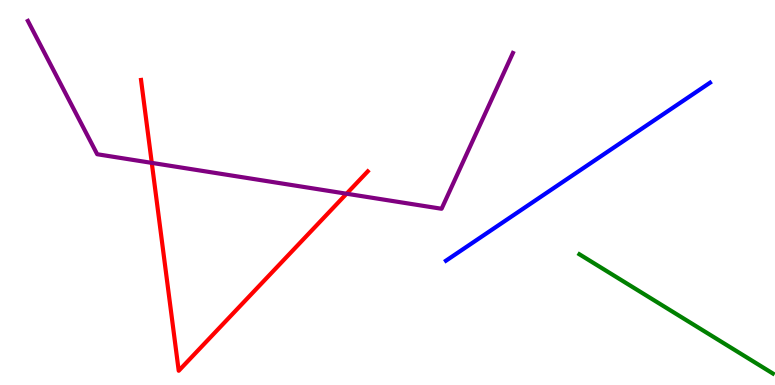[{'lines': ['blue', 'red'], 'intersections': []}, {'lines': ['green', 'red'], 'intersections': []}, {'lines': ['purple', 'red'], 'intersections': [{'x': 1.96, 'y': 5.77}, {'x': 4.47, 'y': 4.97}]}, {'lines': ['blue', 'green'], 'intersections': []}, {'lines': ['blue', 'purple'], 'intersections': []}, {'lines': ['green', 'purple'], 'intersections': []}]